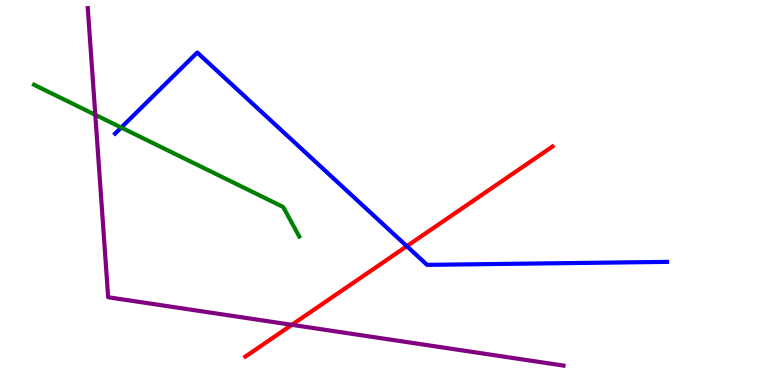[{'lines': ['blue', 'red'], 'intersections': [{'x': 5.25, 'y': 3.61}]}, {'lines': ['green', 'red'], 'intersections': []}, {'lines': ['purple', 'red'], 'intersections': [{'x': 3.77, 'y': 1.56}]}, {'lines': ['blue', 'green'], 'intersections': [{'x': 1.56, 'y': 6.69}]}, {'lines': ['blue', 'purple'], 'intersections': []}, {'lines': ['green', 'purple'], 'intersections': [{'x': 1.23, 'y': 7.02}]}]